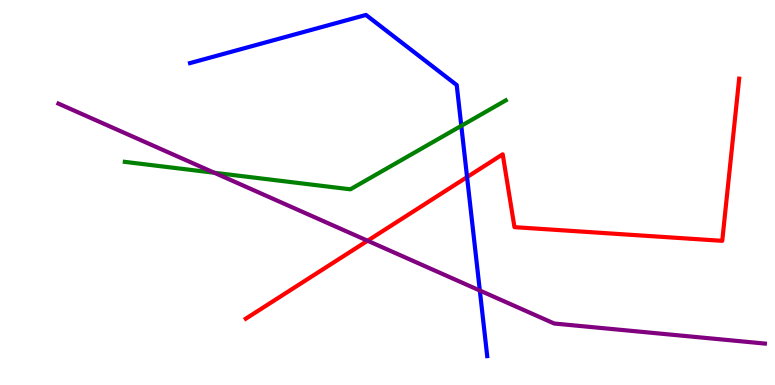[{'lines': ['blue', 'red'], 'intersections': [{'x': 6.03, 'y': 5.4}]}, {'lines': ['green', 'red'], 'intersections': []}, {'lines': ['purple', 'red'], 'intersections': [{'x': 4.74, 'y': 3.75}]}, {'lines': ['blue', 'green'], 'intersections': [{'x': 5.95, 'y': 6.73}]}, {'lines': ['blue', 'purple'], 'intersections': [{'x': 6.19, 'y': 2.45}]}, {'lines': ['green', 'purple'], 'intersections': [{'x': 2.77, 'y': 5.51}]}]